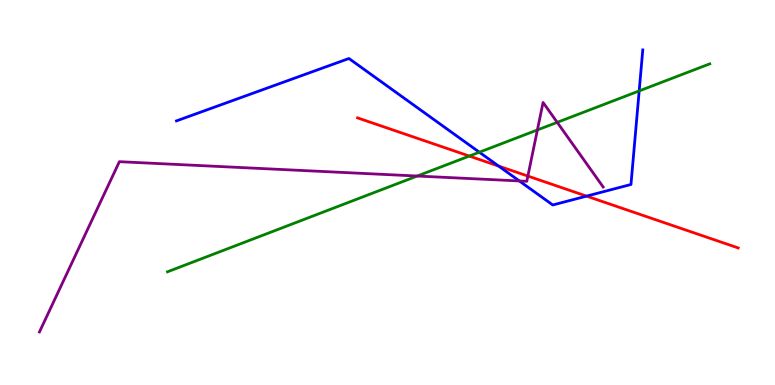[{'lines': ['blue', 'red'], 'intersections': [{'x': 6.43, 'y': 5.69}, {'x': 7.57, 'y': 4.91}]}, {'lines': ['green', 'red'], 'intersections': [{'x': 6.06, 'y': 5.95}]}, {'lines': ['purple', 'red'], 'intersections': [{'x': 6.81, 'y': 5.43}]}, {'lines': ['blue', 'green'], 'intersections': [{'x': 6.19, 'y': 6.05}, {'x': 8.25, 'y': 7.64}]}, {'lines': ['blue', 'purple'], 'intersections': [{'x': 6.7, 'y': 5.3}]}, {'lines': ['green', 'purple'], 'intersections': [{'x': 5.38, 'y': 5.43}, {'x': 6.93, 'y': 6.62}, {'x': 7.19, 'y': 6.82}]}]